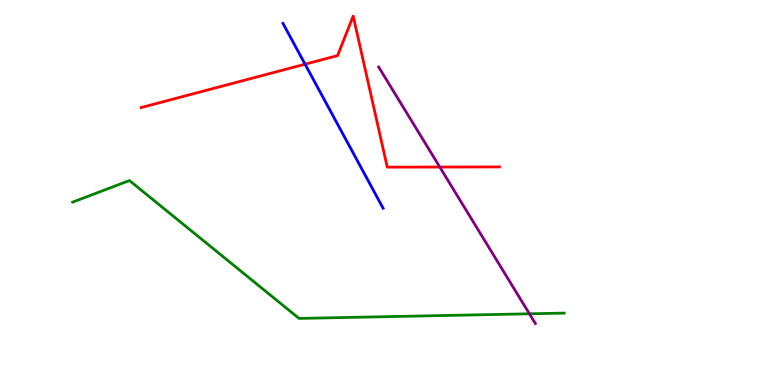[{'lines': ['blue', 'red'], 'intersections': [{'x': 3.94, 'y': 8.33}]}, {'lines': ['green', 'red'], 'intersections': []}, {'lines': ['purple', 'red'], 'intersections': [{'x': 5.67, 'y': 5.66}]}, {'lines': ['blue', 'green'], 'intersections': []}, {'lines': ['blue', 'purple'], 'intersections': []}, {'lines': ['green', 'purple'], 'intersections': [{'x': 6.83, 'y': 1.85}]}]